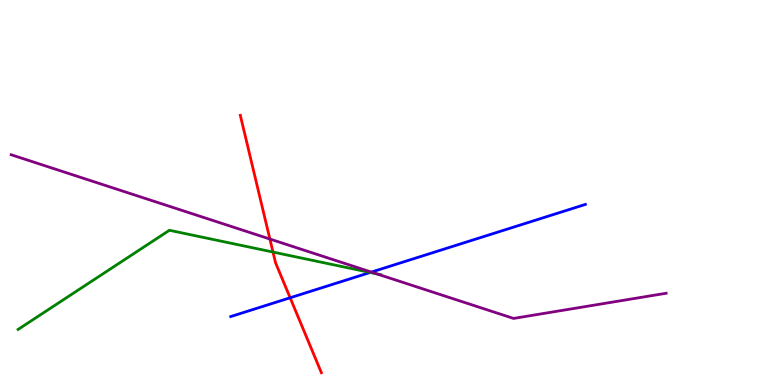[{'lines': ['blue', 'red'], 'intersections': [{'x': 3.74, 'y': 2.27}]}, {'lines': ['green', 'red'], 'intersections': [{'x': 3.52, 'y': 3.45}]}, {'lines': ['purple', 'red'], 'intersections': [{'x': 3.48, 'y': 3.79}]}, {'lines': ['blue', 'green'], 'intersections': [{'x': 4.78, 'y': 2.92}]}, {'lines': ['blue', 'purple'], 'intersections': [{'x': 4.79, 'y': 2.93}]}, {'lines': ['green', 'purple'], 'intersections': [{'x': 4.86, 'y': 2.89}]}]